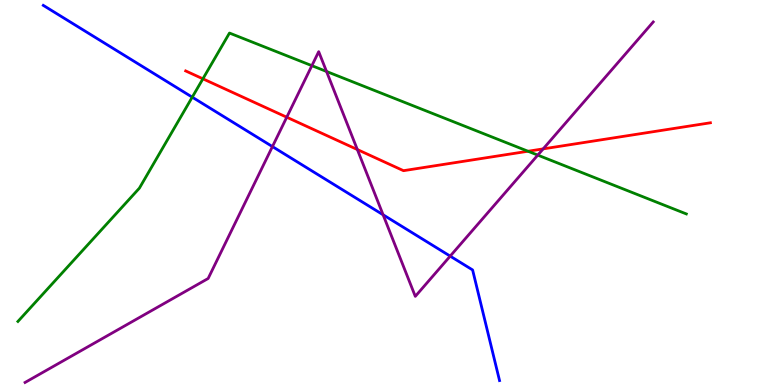[{'lines': ['blue', 'red'], 'intersections': []}, {'lines': ['green', 'red'], 'intersections': [{'x': 2.62, 'y': 7.95}, {'x': 6.81, 'y': 6.07}]}, {'lines': ['purple', 'red'], 'intersections': [{'x': 3.7, 'y': 6.96}, {'x': 4.61, 'y': 6.12}, {'x': 7.01, 'y': 6.13}]}, {'lines': ['blue', 'green'], 'intersections': [{'x': 2.48, 'y': 7.48}]}, {'lines': ['blue', 'purple'], 'intersections': [{'x': 3.52, 'y': 6.19}, {'x': 4.94, 'y': 4.42}, {'x': 5.81, 'y': 3.35}]}, {'lines': ['green', 'purple'], 'intersections': [{'x': 4.02, 'y': 8.29}, {'x': 4.21, 'y': 8.14}, {'x': 6.94, 'y': 5.97}]}]